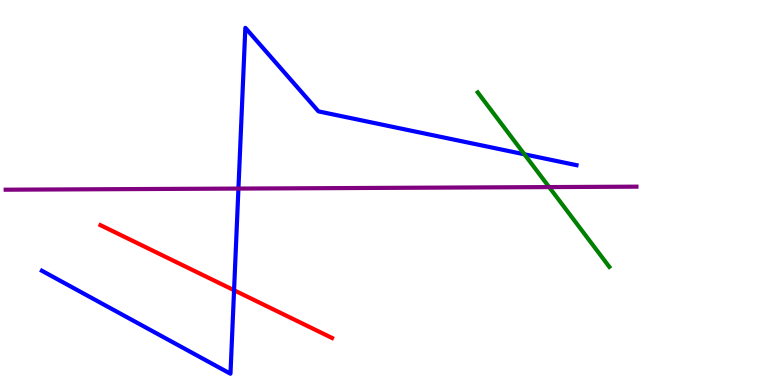[{'lines': ['blue', 'red'], 'intersections': [{'x': 3.02, 'y': 2.46}]}, {'lines': ['green', 'red'], 'intersections': []}, {'lines': ['purple', 'red'], 'intersections': []}, {'lines': ['blue', 'green'], 'intersections': [{'x': 6.77, 'y': 5.99}]}, {'lines': ['blue', 'purple'], 'intersections': [{'x': 3.08, 'y': 5.1}]}, {'lines': ['green', 'purple'], 'intersections': [{'x': 7.09, 'y': 5.14}]}]